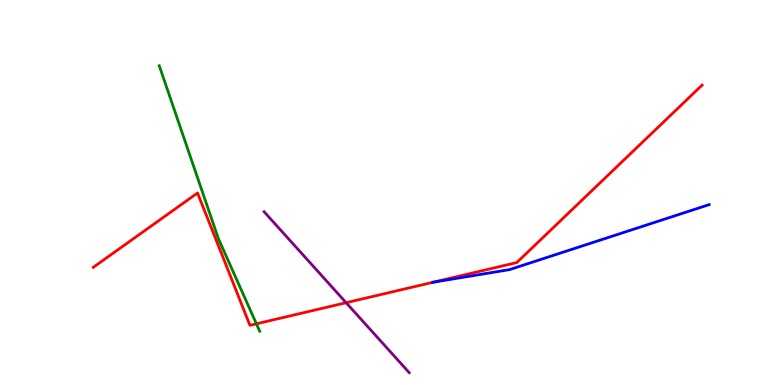[{'lines': ['blue', 'red'], 'intersections': [{'x': 5.59, 'y': 2.67}]}, {'lines': ['green', 'red'], 'intersections': [{'x': 3.31, 'y': 1.59}]}, {'lines': ['purple', 'red'], 'intersections': [{'x': 4.47, 'y': 2.14}]}, {'lines': ['blue', 'green'], 'intersections': []}, {'lines': ['blue', 'purple'], 'intersections': []}, {'lines': ['green', 'purple'], 'intersections': []}]